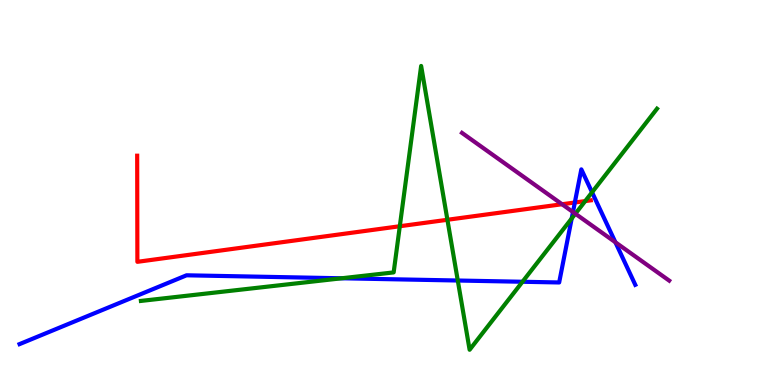[{'lines': ['blue', 'red'], 'intersections': [{'x': 7.42, 'y': 4.74}]}, {'lines': ['green', 'red'], 'intersections': [{'x': 5.16, 'y': 4.12}, {'x': 5.77, 'y': 4.29}, {'x': 7.55, 'y': 4.78}]}, {'lines': ['purple', 'red'], 'intersections': [{'x': 7.25, 'y': 4.7}]}, {'lines': ['blue', 'green'], 'intersections': [{'x': 4.41, 'y': 2.77}, {'x': 5.91, 'y': 2.71}, {'x': 6.74, 'y': 2.68}, {'x': 7.38, 'y': 4.33}, {'x': 7.64, 'y': 5.01}]}, {'lines': ['blue', 'purple'], 'intersections': [{'x': 7.39, 'y': 4.49}, {'x': 7.94, 'y': 3.71}]}, {'lines': ['green', 'purple'], 'intersections': [{'x': 7.42, 'y': 4.45}]}]